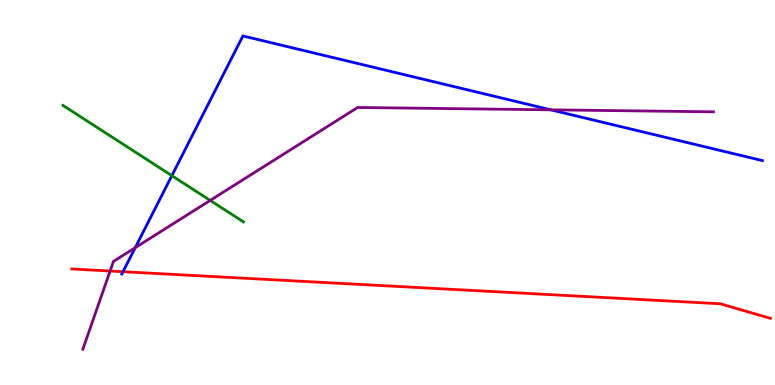[{'lines': ['blue', 'red'], 'intersections': [{'x': 1.59, 'y': 2.94}]}, {'lines': ['green', 'red'], 'intersections': []}, {'lines': ['purple', 'red'], 'intersections': [{'x': 1.42, 'y': 2.96}]}, {'lines': ['blue', 'green'], 'intersections': [{'x': 2.22, 'y': 5.44}]}, {'lines': ['blue', 'purple'], 'intersections': [{'x': 1.74, 'y': 3.57}, {'x': 7.11, 'y': 7.15}]}, {'lines': ['green', 'purple'], 'intersections': [{'x': 2.71, 'y': 4.79}]}]